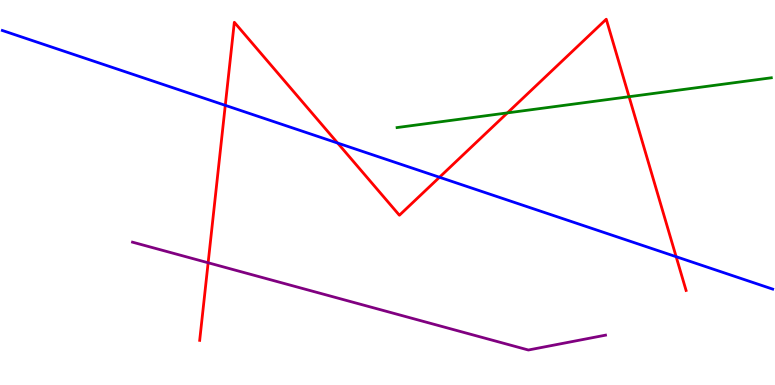[{'lines': ['blue', 'red'], 'intersections': [{'x': 2.91, 'y': 7.26}, {'x': 4.36, 'y': 6.28}, {'x': 5.67, 'y': 5.4}, {'x': 8.72, 'y': 3.33}]}, {'lines': ['green', 'red'], 'intersections': [{'x': 6.55, 'y': 7.07}, {'x': 8.12, 'y': 7.49}]}, {'lines': ['purple', 'red'], 'intersections': [{'x': 2.69, 'y': 3.18}]}, {'lines': ['blue', 'green'], 'intersections': []}, {'lines': ['blue', 'purple'], 'intersections': []}, {'lines': ['green', 'purple'], 'intersections': []}]